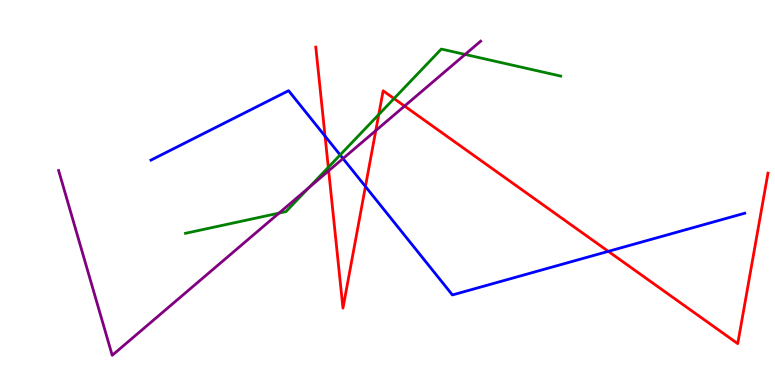[{'lines': ['blue', 'red'], 'intersections': [{'x': 4.19, 'y': 6.46}, {'x': 4.72, 'y': 5.16}, {'x': 7.85, 'y': 3.47}]}, {'lines': ['green', 'red'], 'intersections': [{'x': 4.24, 'y': 5.65}, {'x': 4.89, 'y': 7.02}, {'x': 5.08, 'y': 7.44}]}, {'lines': ['purple', 'red'], 'intersections': [{'x': 4.24, 'y': 5.56}, {'x': 4.85, 'y': 6.61}, {'x': 5.22, 'y': 7.25}]}, {'lines': ['blue', 'green'], 'intersections': [{'x': 4.39, 'y': 5.98}]}, {'lines': ['blue', 'purple'], 'intersections': [{'x': 4.43, 'y': 5.88}]}, {'lines': ['green', 'purple'], 'intersections': [{'x': 3.6, 'y': 4.46}, {'x': 3.99, 'y': 5.13}, {'x': 6.0, 'y': 8.59}]}]